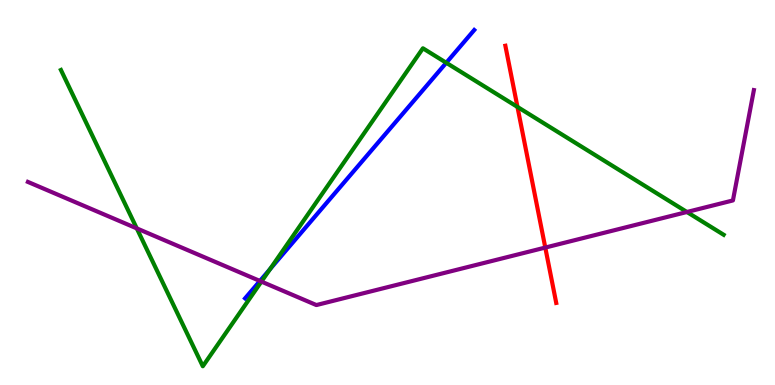[{'lines': ['blue', 'red'], 'intersections': []}, {'lines': ['green', 'red'], 'intersections': [{'x': 6.68, 'y': 7.22}]}, {'lines': ['purple', 'red'], 'intersections': [{'x': 7.04, 'y': 3.57}]}, {'lines': ['blue', 'green'], 'intersections': [{'x': 3.48, 'y': 3.01}, {'x': 5.76, 'y': 8.37}]}, {'lines': ['blue', 'purple'], 'intersections': [{'x': 3.35, 'y': 2.7}]}, {'lines': ['green', 'purple'], 'intersections': [{'x': 1.76, 'y': 4.07}, {'x': 3.37, 'y': 2.69}, {'x': 8.86, 'y': 4.49}]}]